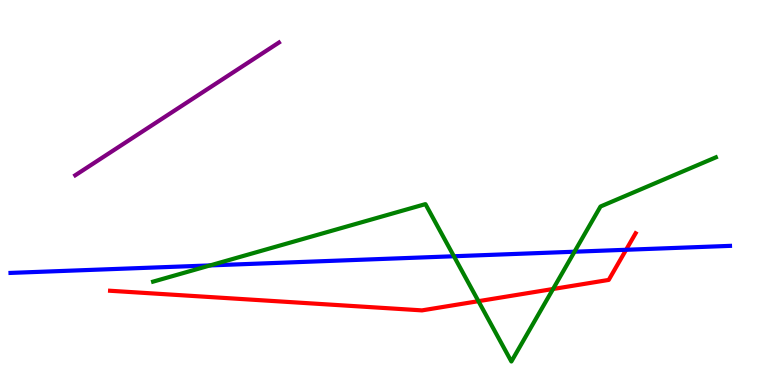[{'lines': ['blue', 'red'], 'intersections': [{'x': 8.08, 'y': 3.51}]}, {'lines': ['green', 'red'], 'intersections': [{'x': 6.17, 'y': 2.18}, {'x': 7.14, 'y': 2.49}]}, {'lines': ['purple', 'red'], 'intersections': []}, {'lines': ['blue', 'green'], 'intersections': [{'x': 2.71, 'y': 3.11}, {'x': 5.86, 'y': 3.34}, {'x': 7.41, 'y': 3.46}]}, {'lines': ['blue', 'purple'], 'intersections': []}, {'lines': ['green', 'purple'], 'intersections': []}]